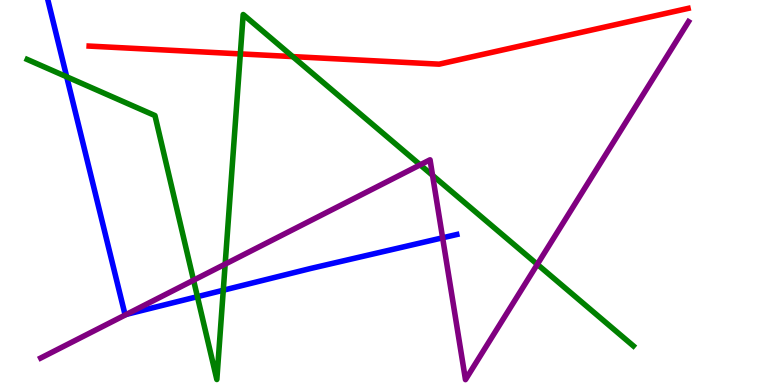[{'lines': ['blue', 'red'], 'intersections': []}, {'lines': ['green', 'red'], 'intersections': [{'x': 3.1, 'y': 8.6}, {'x': 3.78, 'y': 8.53}]}, {'lines': ['purple', 'red'], 'intersections': []}, {'lines': ['blue', 'green'], 'intersections': [{'x': 0.861, 'y': 8.01}, {'x': 2.55, 'y': 2.29}, {'x': 2.88, 'y': 2.46}]}, {'lines': ['blue', 'purple'], 'intersections': [{'x': 1.63, 'y': 1.84}, {'x': 5.71, 'y': 3.82}]}, {'lines': ['green', 'purple'], 'intersections': [{'x': 2.5, 'y': 2.72}, {'x': 2.91, 'y': 3.14}, {'x': 5.42, 'y': 5.72}, {'x': 5.58, 'y': 5.45}, {'x': 6.93, 'y': 3.13}]}]